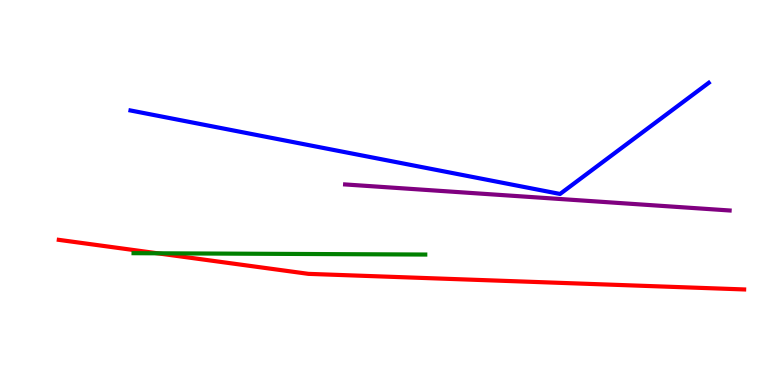[{'lines': ['blue', 'red'], 'intersections': []}, {'lines': ['green', 'red'], 'intersections': [{'x': 2.03, 'y': 3.42}]}, {'lines': ['purple', 'red'], 'intersections': []}, {'lines': ['blue', 'green'], 'intersections': []}, {'lines': ['blue', 'purple'], 'intersections': []}, {'lines': ['green', 'purple'], 'intersections': []}]